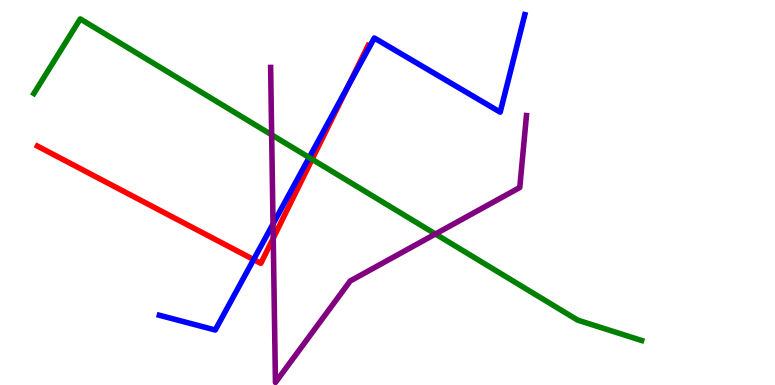[{'lines': ['blue', 'red'], 'intersections': [{'x': 3.27, 'y': 3.26}, {'x': 4.49, 'y': 7.77}]}, {'lines': ['green', 'red'], 'intersections': [{'x': 4.03, 'y': 5.86}]}, {'lines': ['purple', 'red'], 'intersections': [{'x': 3.53, 'y': 3.81}]}, {'lines': ['blue', 'green'], 'intersections': [{'x': 3.99, 'y': 5.91}]}, {'lines': ['blue', 'purple'], 'intersections': [{'x': 3.52, 'y': 4.18}]}, {'lines': ['green', 'purple'], 'intersections': [{'x': 3.51, 'y': 6.5}, {'x': 5.62, 'y': 3.92}]}]